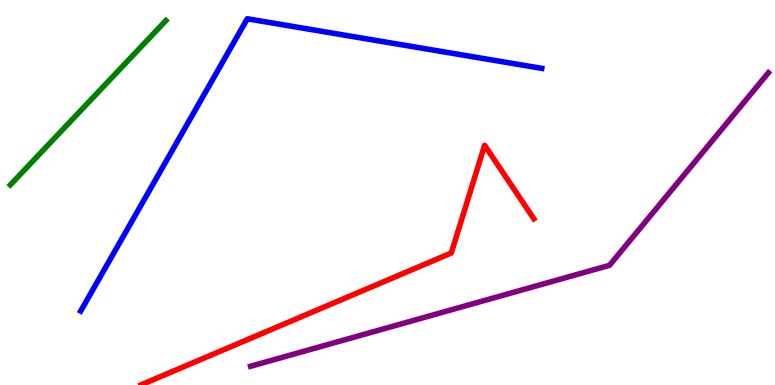[{'lines': ['blue', 'red'], 'intersections': []}, {'lines': ['green', 'red'], 'intersections': []}, {'lines': ['purple', 'red'], 'intersections': []}, {'lines': ['blue', 'green'], 'intersections': []}, {'lines': ['blue', 'purple'], 'intersections': []}, {'lines': ['green', 'purple'], 'intersections': []}]